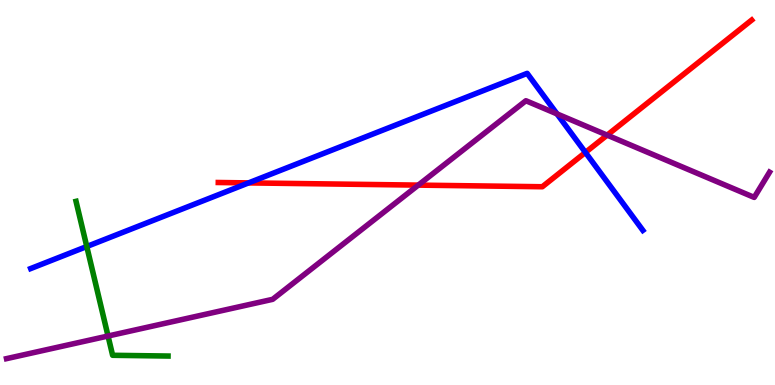[{'lines': ['blue', 'red'], 'intersections': [{'x': 3.21, 'y': 5.25}, {'x': 7.55, 'y': 6.04}]}, {'lines': ['green', 'red'], 'intersections': []}, {'lines': ['purple', 'red'], 'intersections': [{'x': 5.4, 'y': 5.19}, {'x': 7.83, 'y': 6.49}]}, {'lines': ['blue', 'green'], 'intersections': [{'x': 1.12, 'y': 3.6}]}, {'lines': ['blue', 'purple'], 'intersections': [{'x': 7.19, 'y': 7.04}]}, {'lines': ['green', 'purple'], 'intersections': [{'x': 1.39, 'y': 1.27}]}]